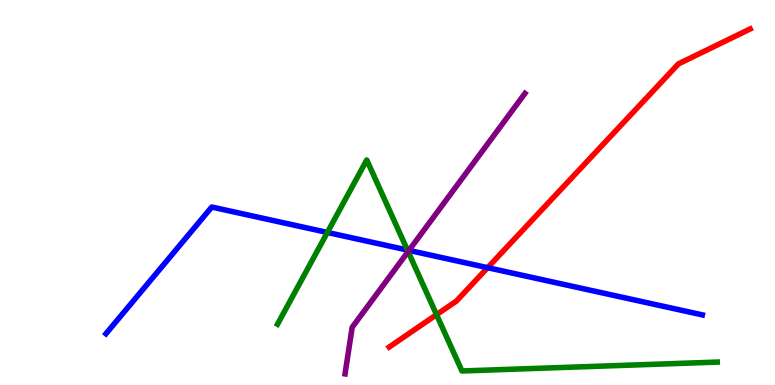[{'lines': ['blue', 'red'], 'intersections': [{'x': 6.29, 'y': 3.05}]}, {'lines': ['green', 'red'], 'intersections': [{'x': 5.63, 'y': 1.83}]}, {'lines': ['purple', 'red'], 'intersections': []}, {'lines': ['blue', 'green'], 'intersections': [{'x': 4.22, 'y': 3.96}, {'x': 5.26, 'y': 3.51}]}, {'lines': ['blue', 'purple'], 'intersections': [{'x': 5.28, 'y': 3.5}]}, {'lines': ['green', 'purple'], 'intersections': [{'x': 5.27, 'y': 3.47}]}]